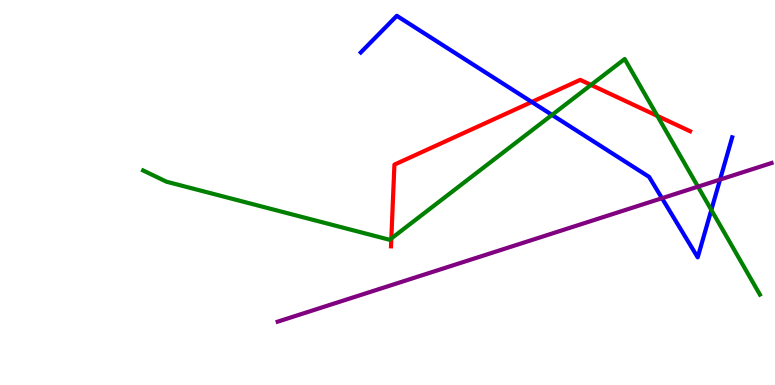[{'lines': ['blue', 'red'], 'intersections': [{'x': 6.86, 'y': 7.35}]}, {'lines': ['green', 'red'], 'intersections': [{'x': 5.05, 'y': 3.81}, {'x': 7.63, 'y': 7.79}, {'x': 8.48, 'y': 6.99}]}, {'lines': ['purple', 'red'], 'intersections': []}, {'lines': ['blue', 'green'], 'intersections': [{'x': 7.12, 'y': 7.02}, {'x': 9.18, 'y': 4.55}]}, {'lines': ['blue', 'purple'], 'intersections': [{'x': 8.54, 'y': 4.85}, {'x': 9.29, 'y': 5.34}]}, {'lines': ['green', 'purple'], 'intersections': [{'x': 9.01, 'y': 5.15}]}]